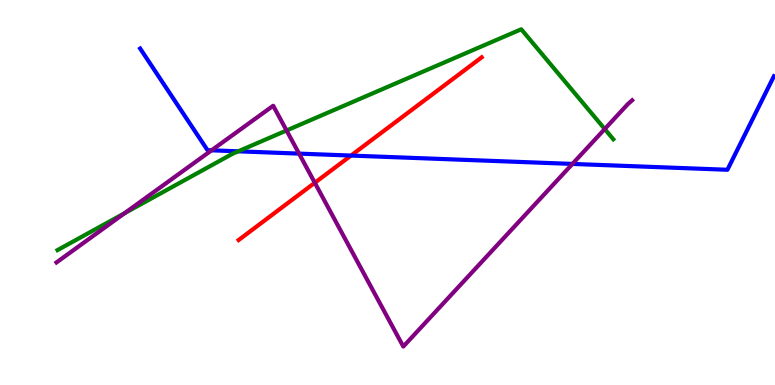[{'lines': ['blue', 'red'], 'intersections': [{'x': 4.53, 'y': 5.96}]}, {'lines': ['green', 'red'], 'intersections': []}, {'lines': ['purple', 'red'], 'intersections': [{'x': 4.06, 'y': 5.25}]}, {'lines': ['blue', 'green'], 'intersections': [{'x': 3.07, 'y': 6.07}]}, {'lines': ['blue', 'purple'], 'intersections': [{'x': 2.73, 'y': 6.1}, {'x': 3.86, 'y': 6.01}, {'x': 7.39, 'y': 5.74}]}, {'lines': ['green', 'purple'], 'intersections': [{'x': 1.61, 'y': 4.46}, {'x': 3.7, 'y': 6.61}, {'x': 7.8, 'y': 6.65}]}]